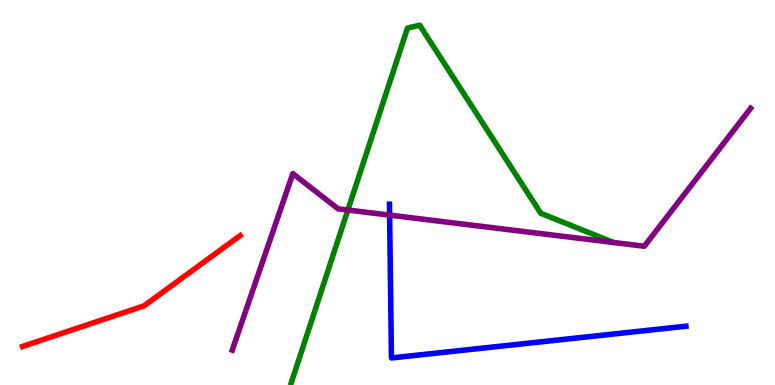[{'lines': ['blue', 'red'], 'intersections': []}, {'lines': ['green', 'red'], 'intersections': []}, {'lines': ['purple', 'red'], 'intersections': []}, {'lines': ['blue', 'green'], 'intersections': []}, {'lines': ['blue', 'purple'], 'intersections': [{'x': 5.03, 'y': 4.41}]}, {'lines': ['green', 'purple'], 'intersections': [{'x': 4.49, 'y': 4.55}]}]